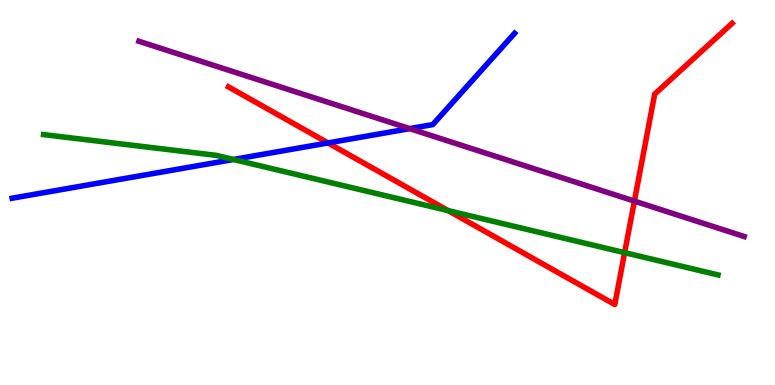[{'lines': ['blue', 'red'], 'intersections': [{'x': 4.23, 'y': 6.29}]}, {'lines': ['green', 'red'], 'intersections': [{'x': 5.78, 'y': 4.53}, {'x': 8.06, 'y': 3.44}]}, {'lines': ['purple', 'red'], 'intersections': [{'x': 8.19, 'y': 4.78}]}, {'lines': ['blue', 'green'], 'intersections': [{'x': 3.01, 'y': 5.86}]}, {'lines': ['blue', 'purple'], 'intersections': [{'x': 5.29, 'y': 6.66}]}, {'lines': ['green', 'purple'], 'intersections': []}]